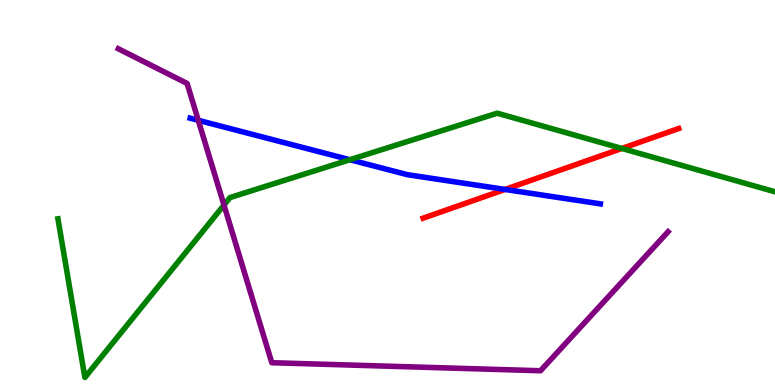[{'lines': ['blue', 'red'], 'intersections': [{'x': 6.52, 'y': 5.08}]}, {'lines': ['green', 'red'], 'intersections': [{'x': 8.02, 'y': 6.14}]}, {'lines': ['purple', 'red'], 'intersections': []}, {'lines': ['blue', 'green'], 'intersections': [{'x': 4.51, 'y': 5.85}]}, {'lines': ['blue', 'purple'], 'intersections': [{'x': 2.56, 'y': 6.88}]}, {'lines': ['green', 'purple'], 'intersections': [{'x': 2.89, 'y': 4.67}]}]